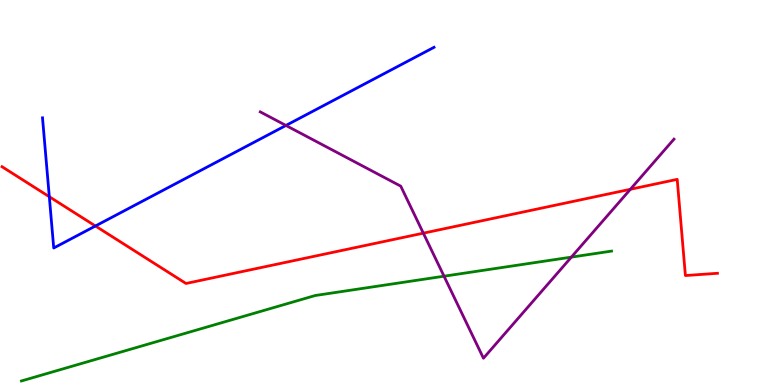[{'lines': ['blue', 'red'], 'intersections': [{'x': 0.636, 'y': 4.89}, {'x': 1.23, 'y': 4.13}]}, {'lines': ['green', 'red'], 'intersections': []}, {'lines': ['purple', 'red'], 'intersections': [{'x': 5.46, 'y': 3.94}, {'x': 8.13, 'y': 5.08}]}, {'lines': ['blue', 'green'], 'intersections': []}, {'lines': ['blue', 'purple'], 'intersections': [{'x': 3.69, 'y': 6.74}]}, {'lines': ['green', 'purple'], 'intersections': [{'x': 5.73, 'y': 2.83}, {'x': 7.37, 'y': 3.32}]}]